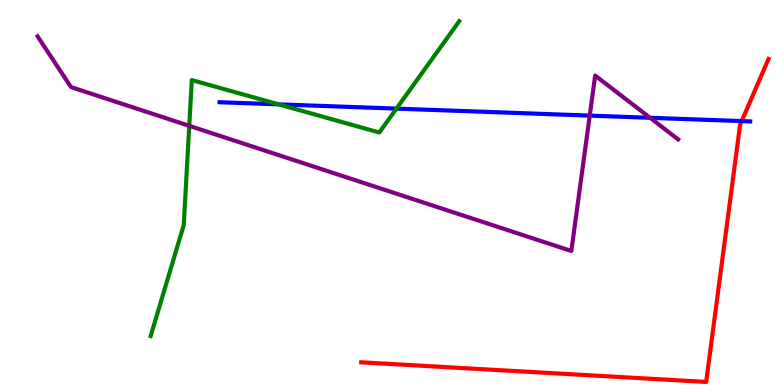[{'lines': ['blue', 'red'], 'intersections': [{'x': 9.57, 'y': 6.85}]}, {'lines': ['green', 'red'], 'intersections': []}, {'lines': ['purple', 'red'], 'intersections': []}, {'lines': ['blue', 'green'], 'intersections': [{'x': 3.6, 'y': 7.29}, {'x': 5.12, 'y': 7.18}]}, {'lines': ['blue', 'purple'], 'intersections': [{'x': 7.61, 'y': 7.0}, {'x': 8.39, 'y': 6.94}]}, {'lines': ['green', 'purple'], 'intersections': [{'x': 2.44, 'y': 6.73}]}]